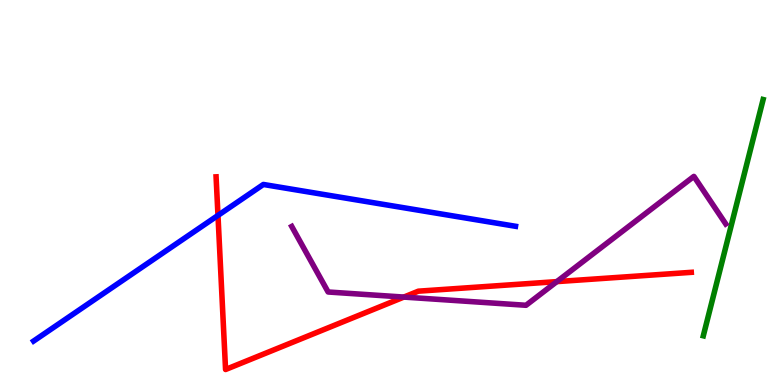[{'lines': ['blue', 'red'], 'intersections': [{'x': 2.81, 'y': 4.4}]}, {'lines': ['green', 'red'], 'intersections': []}, {'lines': ['purple', 'red'], 'intersections': [{'x': 5.21, 'y': 2.28}, {'x': 7.18, 'y': 2.69}]}, {'lines': ['blue', 'green'], 'intersections': []}, {'lines': ['blue', 'purple'], 'intersections': []}, {'lines': ['green', 'purple'], 'intersections': []}]